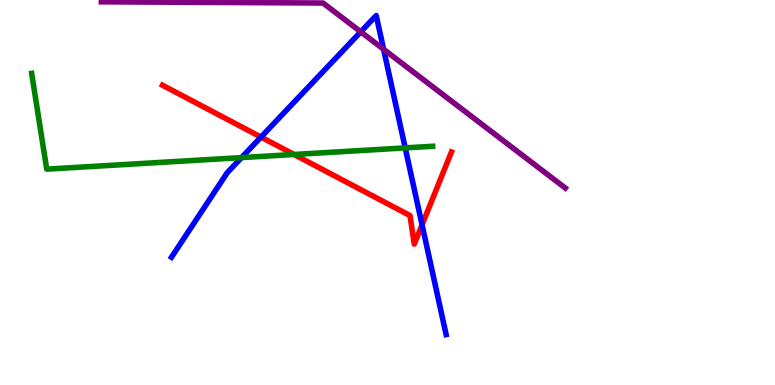[{'lines': ['blue', 'red'], 'intersections': [{'x': 3.37, 'y': 6.44}, {'x': 5.45, 'y': 4.16}]}, {'lines': ['green', 'red'], 'intersections': [{'x': 3.79, 'y': 5.99}]}, {'lines': ['purple', 'red'], 'intersections': []}, {'lines': ['blue', 'green'], 'intersections': [{'x': 3.12, 'y': 5.91}, {'x': 5.23, 'y': 6.16}]}, {'lines': ['blue', 'purple'], 'intersections': [{'x': 4.65, 'y': 9.17}, {'x': 4.95, 'y': 8.72}]}, {'lines': ['green', 'purple'], 'intersections': []}]